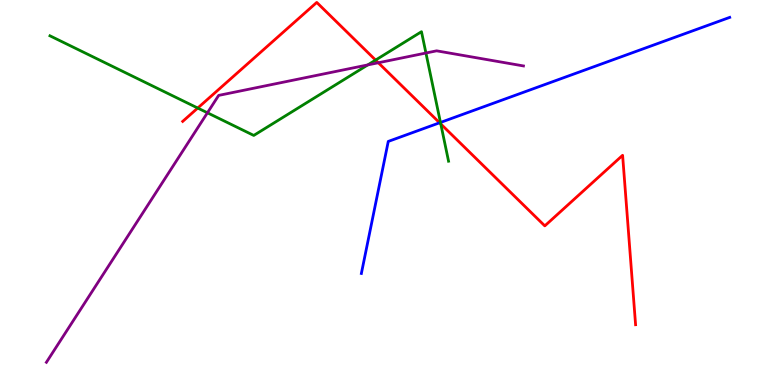[{'lines': ['blue', 'red'], 'intersections': [{'x': 5.67, 'y': 6.81}]}, {'lines': ['green', 'red'], 'intersections': [{'x': 2.55, 'y': 7.19}, {'x': 4.85, 'y': 8.44}, {'x': 5.69, 'y': 6.78}]}, {'lines': ['purple', 'red'], 'intersections': [{'x': 4.88, 'y': 8.37}]}, {'lines': ['blue', 'green'], 'intersections': [{'x': 5.68, 'y': 6.82}]}, {'lines': ['blue', 'purple'], 'intersections': []}, {'lines': ['green', 'purple'], 'intersections': [{'x': 2.68, 'y': 7.07}, {'x': 4.75, 'y': 8.31}, {'x': 5.5, 'y': 8.62}]}]